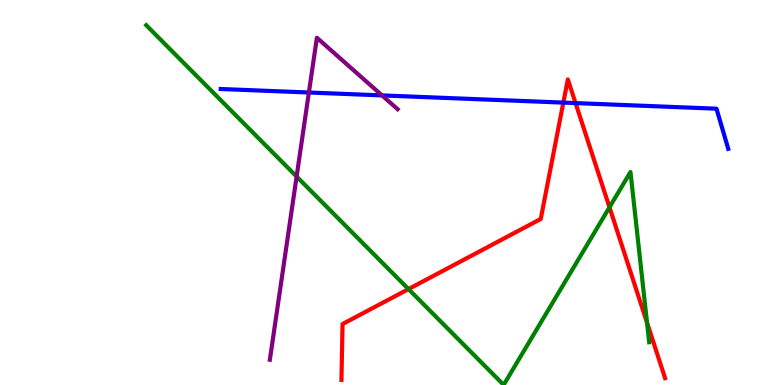[{'lines': ['blue', 'red'], 'intersections': [{'x': 7.27, 'y': 7.33}, {'x': 7.43, 'y': 7.32}]}, {'lines': ['green', 'red'], 'intersections': [{'x': 5.27, 'y': 2.49}, {'x': 7.86, 'y': 4.62}, {'x': 8.35, 'y': 1.62}]}, {'lines': ['purple', 'red'], 'intersections': []}, {'lines': ['blue', 'green'], 'intersections': []}, {'lines': ['blue', 'purple'], 'intersections': [{'x': 3.99, 'y': 7.6}, {'x': 4.93, 'y': 7.52}]}, {'lines': ['green', 'purple'], 'intersections': [{'x': 3.83, 'y': 5.41}]}]